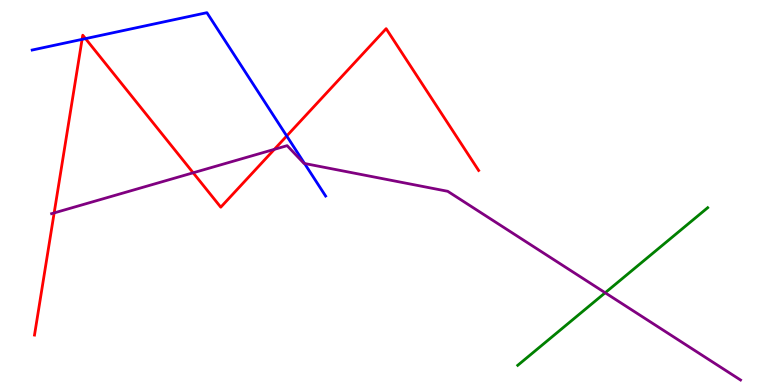[{'lines': ['blue', 'red'], 'intersections': [{'x': 1.06, 'y': 8.98}, {'x': 1.1, 'y': 9.0}, {'x': 3.7, 'y': 6.47}]}, {'lines': ['green', 'red'], 'intersections': []}, {'lines': ['purple', 'red'], 'intersections': [{'x': 0.699, 'y': 4.47}, {'x': 2.49, 'y': 5.51}, {'x': 3.54, 'y': 6.12}]}, {'lines': ['blue', 'green'], 'intersections': []}, {'lines': ['blue', 'purple'], 'intersections': [{'x': 3.93, 'y': 5.75}]}, {'lines': ['green', 'purple'], 'intersections': [{'x': 7.81, 'y': 2.4}]}]